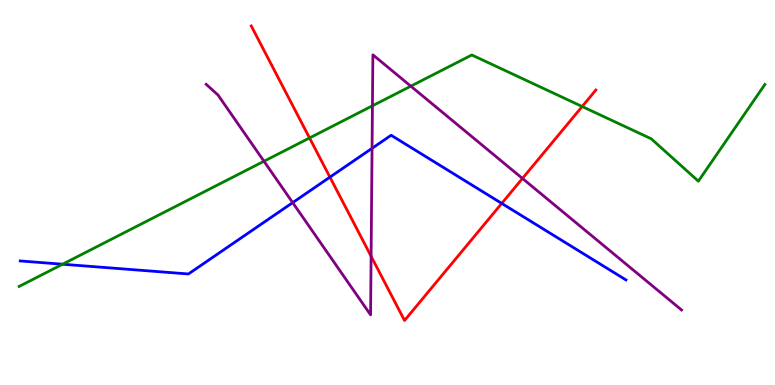[{'lines': ['blue', 'red'], 'intersections': [{'x': 4.26, 'y': 5.4}, {'x': 6.47, 'y': 4.72}]}, {'lines': ['green', 'red'], 'intersections': [{'x': 3.99, 'y': 6.42}, {'x': 7.51, 'y': 7.23}]}, {'lines': ['purple', 'red'], 'intersections': [{'x': 4.79, 'y': 3.34}, {'x': 6.74, 'y': 5.37}]}, {'lines': ['blue', 'green'], 'intersections': [{'x': 0.807, 'y': 3.14}]}, {'lines': ['blue', 'purple'], 'intersections': [{'x': 3.78, 'y': 4.74}, {'x': 4.8, 'y': 6.15}]}, {'lines': ['green', 'purple'], 'intersections': [{'x': 3.41, 'y': 5.81}, {'x': 4.81, 'y': 7.25}, {'x': 5.3, 'y': 7.76}]}]